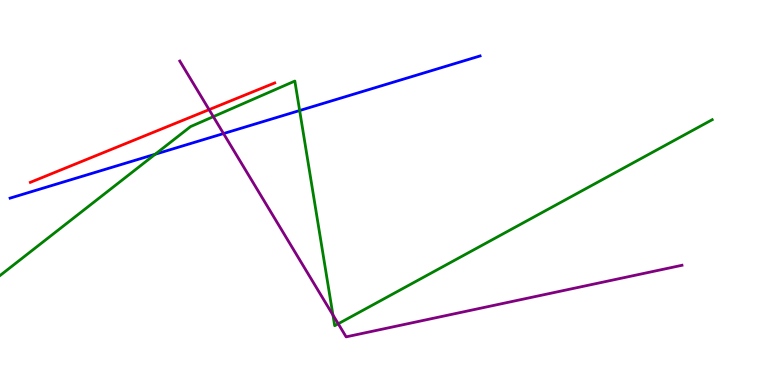[{'lines': ['blue', 'red'], 'intersections': []}, {'lines': ['green', 'red'], 'intersections': []}, {'lines': ['purple', 'red'], 'intersections': [{'x': 2.7, 'y': 7.15}]}, {'lines': ['blue', 'green'], 'intersections': [{'x': 2.0, 'y': 5.99}, {'x': 3.87, 'y': 7.13}]}, {'lines': ['blue', 'purple'], 'intersections': [{'x': 2.88, 'y': 6.53}]}, {'lines': ['green', 'purple'], 'intersections': [{'x': 2.75, 'y': 6.97}, {'x': 4.3, 'y': 1.82}, {'x': 4.36, 'y': 1.59}]}]